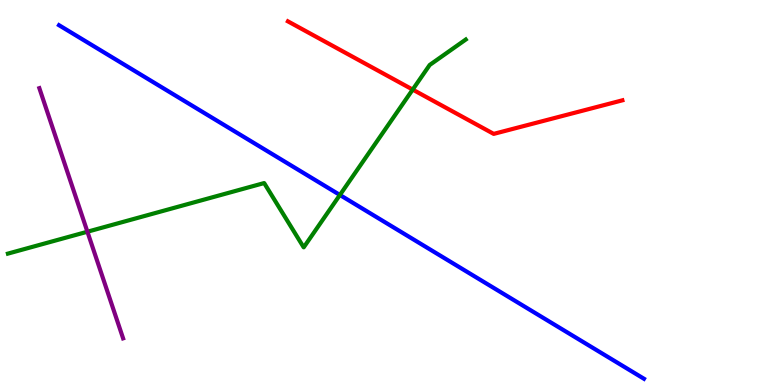[{'lines': ['blue', 'red'], 'intersections': []}, {'lines': ['green', 'red'], 'intersections': [{'x': 5.33, 'y': 7.67}]}, {'lines': ['purple', 'red'], 'intersections': []}, {'lines': ['blue', 'green'], 'intersections': [{'x': 4.39, 'y': 4.94}]}, {'lines': ['blue', 'purple'], 'intersections': []}, {'lines': ['green', 'purple'], 'intersections': [{'x': 1.13, 'y': 3.98}]}]